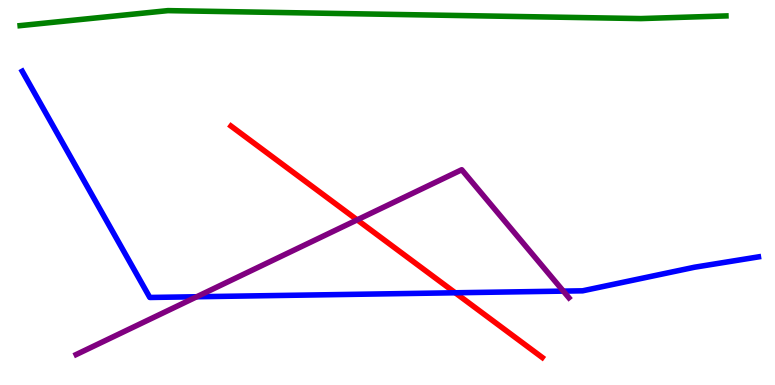[{'lines': ['blue', 'red'], 'intersections': [{'x': 5.87, 'y': 2.4}]}, {'lines': ['green', 'red'], 'intersections': []}, {'lines': ['purple', 'red'], 'intersections': [{'x': 4.61, 'y': 4.29}]}, {'lines': ['blue', 'green'], 'intersections': []}, {'lines': ['blue', 'purple'], 'intersections': [{'x': 2.54, 'y': 2.29}, {'x': 7.27, 'y': 2.44}]}, {'lines': ['green', 'purple'], 'intersections': []}]